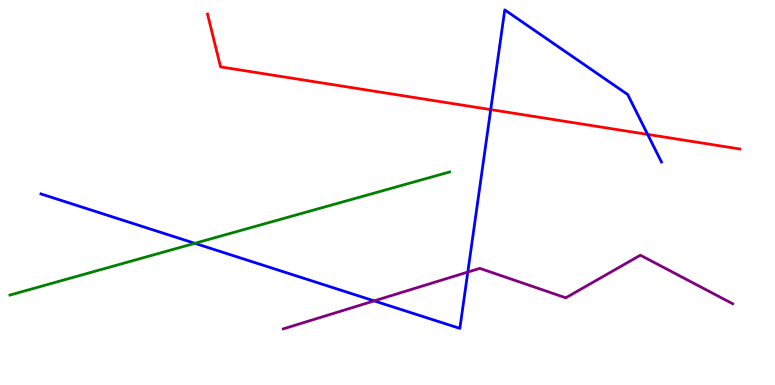[{'lines': ['blue', 'red'], 'intersections': [{'x': 6.33, 'y': 7.15}, {'x': 8.36, 'y': 6.51}]}, {'lines': ['green', 'red'], 'intersections': []}, {'lines': ['purple', 'red'], 'intersections': []}, {'lines': ['blue', 'green'], 'intersections': [{'x': 2.51, 'y': 3.68}]}, {'lines': ['blue', 'purple'], 'intersections': [{'x': 4.83, 'y': 2.18}, {'x': 6.04, 'y': 2.93}]}, {'lines': ['green', 'purple'], 'intersections': []}]